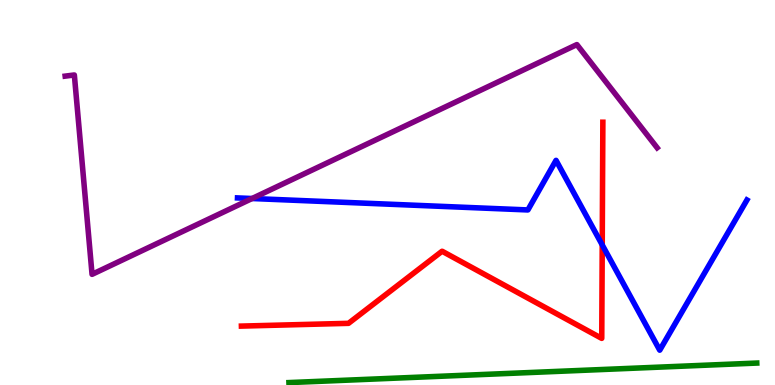[{'lines': ['blue', 'red'], 'intersections': [{'x': 7.77, 'y': 3.64}]}, {'lines': ['green', 'red'], 'intersections': []}, {'lines': ['purple', 'red'], 'intersections': []}, {'lines': ['blue', 'green'], 'intersections': []}, {'lines': ['blue', 'purple'], 'intersections': [{'x': 3.25, 'y': 4.84}]}, {'lines': ['green', 'purple'], 'intersections': []}]